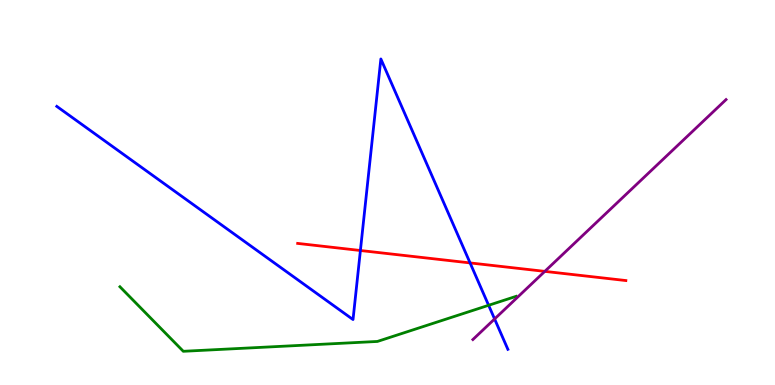[{'lines': ['blue', 'red'], 'intersections': [{'x': 4.65, 'y': 3.49}, {'x': 6.07, 'y': 3.17}]}, {'lines': ['green', 'red'], 'intersections': []}, {'lines': ['purple', 'red'], 'intersections': [{'x': 7.03, 'y': 2.95}]}, {'lines': ['blue', 'green'], 'intersections': [{'x': 6.3, 'y': 2.07}]}, {'lines': ['blue', 'purple'], 'intersections': [{'x': 6.38, 'y': 1.72}]}, {'lines': ['green', 'purple'], 'intersections': []}]